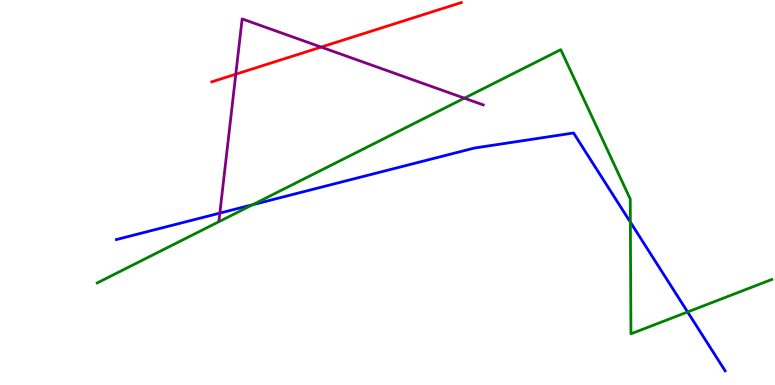[{'lines': ['blue', 'red'], 'intersections': []}, {'lines': ['green', 'red'], 'intersections': []}, {'lines': ['purple', 'red'], 'intersections': [{'x': 3.04, 'y': 8.07}, {'x': 4.14, 'y': 8.78}]}, {'lines': ['blue', 'green'], 'intersections': [{'x': 3.26, 'y': 4.68}, {'x': 8.13, 'y': 4.23}, {'x': 8.87, 'y': 1.9}]}, {'lines': ['blue', 'purple'], 'intersections': [{'x': 2.84, 'y': 4.46}]}, {'lines': ['green', 'purple'], 'intersections': [{'x': 5.99, 'y': 7.45}]}]